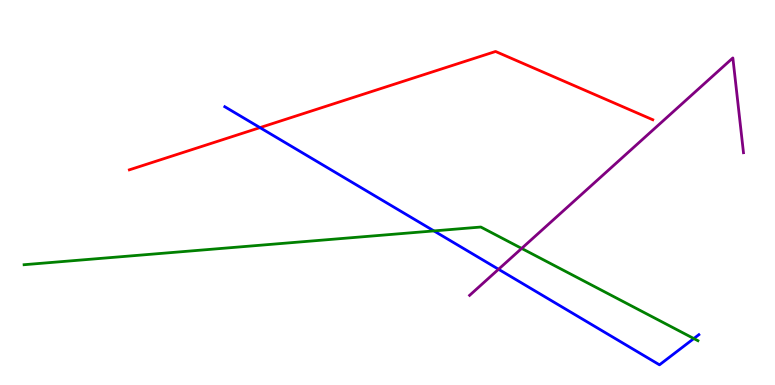[{'lines': ['blue', 'red'], 'intersections': [{'x': 3.35, 'y': 6.69}]}, {'lines': ['green', 'red'], 'intersections': []}, {'lines': ['purple', 'red'], 'intersections': []}, {'lines': ['blue', 'green'], 'intersections': [{'x': 5.6, 'y': 4.0}, {'x': 8.95, 'y': 1.21}]}, {'lines': ['blue', 'purple'], 'intersections': [{'x': 6.43, 'y': 3.01}]}, {'lines': ['green', 'purple'], 'intersections': [{'x': 6.73, 'y': 3.55}]}]